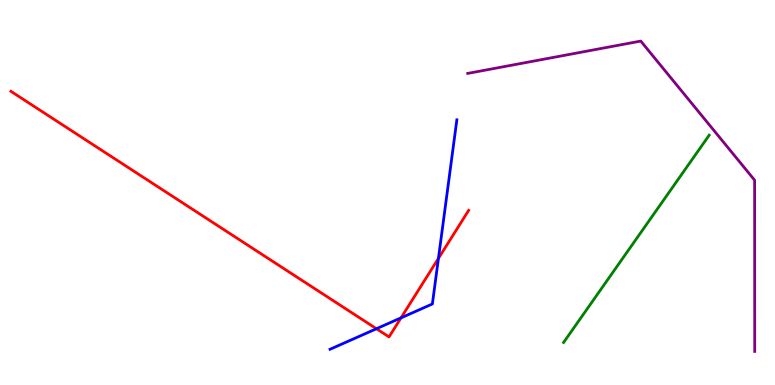[{'lines': ['blue', 'red'], 'intersections': [{'x': 4.86, 'y': 1.46}, {'x': 5.17, 'y': 1.74}, {'x': 5.66, 'y': 3.29}]}, {'lines': ['green', 'red'], 'intersections': []}, {'lines': ['purple', 'red'], 'intersections': []}, {'lines': ['blue', 'green'], 'intersections': []}, {'lines': ['blue', 'purple'], 'intersections': []}, {'lines': ['green', 'purple'], 'intersections': []}]